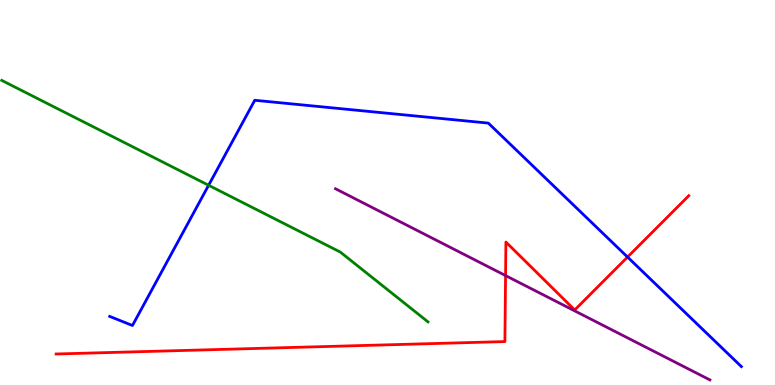[{'lines': ['blue', 'red'], 'intersections': [{'x': 8.1, 'y': 3.32}]}, {'lines': ['green', 'red'], 'intersections': []}, {'lines': ['purple', 'red'], 'intersections': [{'x': 6.52, 'y': 2.84}]}, {'lines': ['blue', 'green'], 'intersections': [{'x': 2.69, 'y': 5.19}]}, {'lines': ['blue', 'purple'], 'intersections': []}, {'lines': ['green', 'purple'], 'intersections': []}]